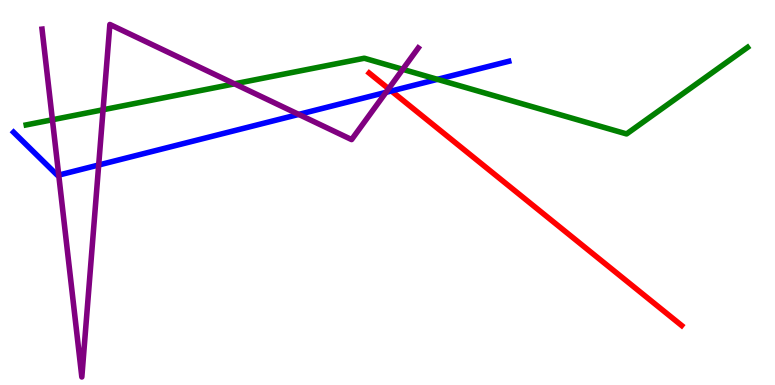[{'lines': ['blue', 'red'], 'intersections': [{'x': 5.05, 'y': 7.64}]}, {'lines': ['green', 'red'], 'intersections': []}, {'lines': ['purple', 'red'], 'intersections': [{'x': 5.01, 'y': 7.7}]}, {'lines': ['blue', 'green'], 'intersections': [{'x': 5.64, 'y': 7.94}]}, {'lines': ['blue', 'purple'], 'intersections': [{'x': 0.758, 'y': 5.45}, {'x': 1.27, 'y': 5.71}, {'x': 3.85, 'y': 7.03}, {'x': 4.98, 'y': 7.6}]}, {'lines': ['green', 'purple'], 'intersections': [{'x': 0.676, 'y': 6.89}, {'x': 1.33, 'y': 7.15}, {'x': 3.03, 'y': 7.82}, {'x': 5.2, 'y': 8.2}]}]